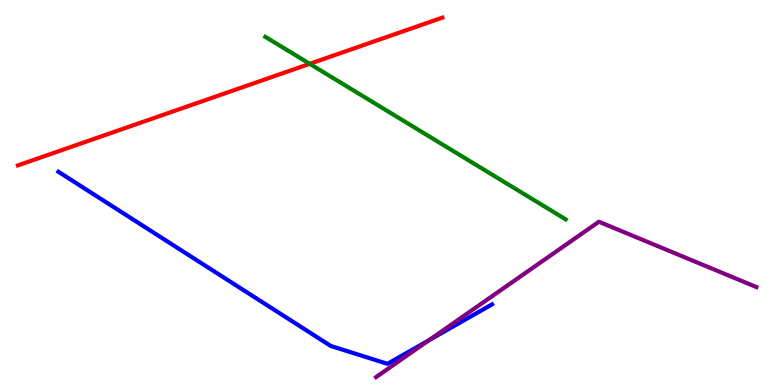[{'lines': ['blue', 'red'], 'intersections': []}, {'lines': ['green', 'red'], 'intersections': [{'x': 4.0, 'y': 8.34}]}, {'lines': ['purple', 'red'], 'intersections': []}, {'lines': ['blue', 'green'], 'intersections': []}, {'lines': ['blue', 'purple'], 'intersections': [{'x': 5.53, 'y': 1.16}]}, {'lines': ['green', 'purple'], 'intersections': []}]